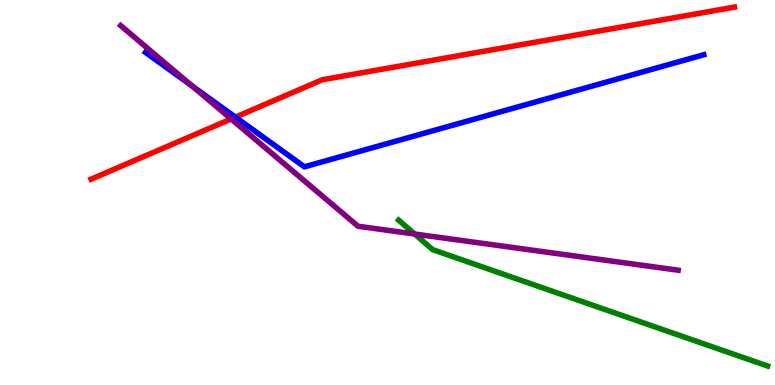[{'lines': ['blue', 'red'], 'intersections': [{'x': 3.04, 'y': 6.96}]}, {'lines': ['green', 'red'], 'intersections': []}, {'lines': ['purple', 'red'], 'intersections': [{'x': 2.98, 'y': 6.91}]}, {'lines': ['blue', 'green'], 'intersections': []}, {'lines': ['blue', 'purple'], 'intersections': [{'x': 2.48, 'y': 7.76}]}, {'lines': ['green', 'purple'], 'intersections': [{'x': 5.35, 'y': 3.92}]}]